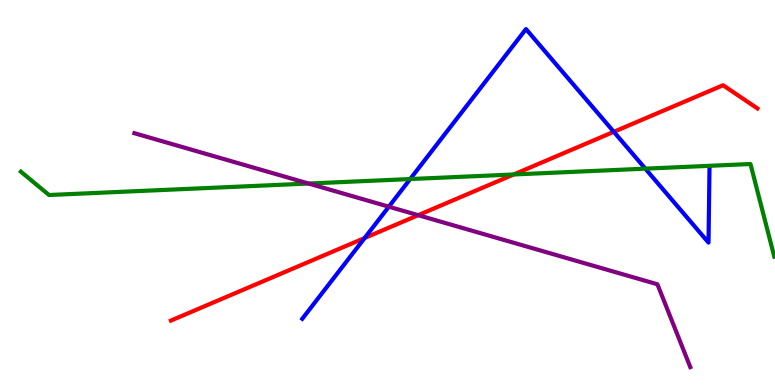[{'lines': ['blue', 'red'], 'intersections': [{'x': 4.71, 'y': 3.82}, {'x': 7.92, 'y': 6.58}]}, {'lines': ['green', 'red'], 'intersections': [{'x': 6.63, 'y': 5.47}]}, {'lines': ['purple', 'red'], 'intersections': [{'x': 5.4, 'y': 4.41}]}, {'lines': ['blue', 'green'], 'intersections': [{'x': 5.29, 'y': 5.35}, {'x': 8.33, 'y': 5.62}]}, {'lines': ['blue', 'purple'], 'intersections': [{'x': 5.02, 'y': 4.63}]}, {'lines': ['green', 'purple'], 'intersections': [{'x': 3.98, 'y': 5.23}]}]